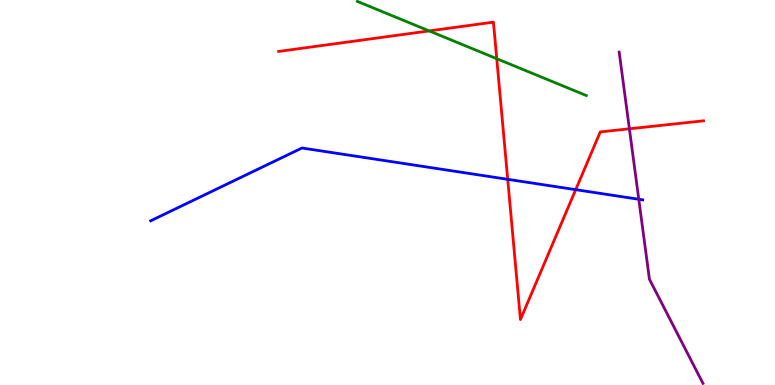[{'lines': ['blue', 'red'], 'intersections': [{'x': 6.55, 'y': 5.34}, {'x': 7.43, 'y': 5.07}]}, {'lines': ['green', 'red'], 'intersections': [{'x': 5.54, 'y': 9.2}, {'x': 6.41, 'y': 8.48}]}, {'lines': ['purple', 'red'], 'intersections': [{'x': 8.12, 'y': 6.65}]}, {'lines': ['blue', 'green'], 'intersections': []}, {'lines': ['blue', 'purple'], 'intersections': [{'x': 8.24, 'y': 4.82}]}, {'lines': ['green', 'purple'], 'intersections': []}]